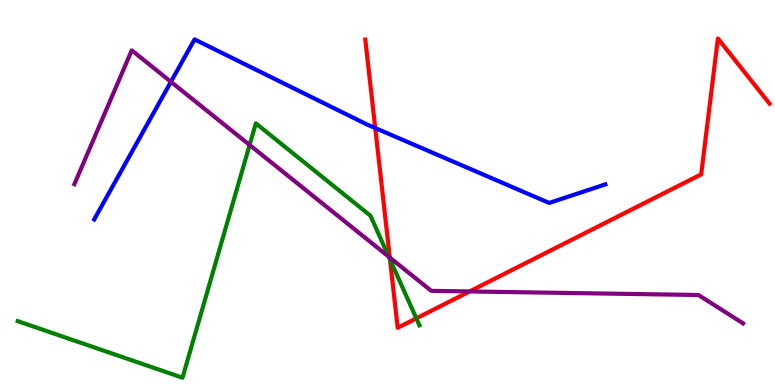[{'lines': ['blue', 'red'], 'intersections': [{'x': 4.84, 'y': 6.67}]}, {'lines': ['green', 'red'], 'intersections': [{'x': 5.03, 'y': 3.26}, {'x': 5.37, 'y': 1.73}]}, {'lines': ['purple', 'red'], 'intersections': [{'x': 5.03, 'y': 3.31}, {'x': 6.06, 'y': 2.43}]}, {'lines': ['blue', 'green'], 'intersections': []}, {'lines': ['blue', 'purple'], 'intersections': [{'x': 2.21, 'y': 7.88}]}, {'lines': ['green', 'purple'], 'intersections': [{'x': 3.22, 'y': 6.23}, {'x': 5.02, 'y': 3.33}]}]